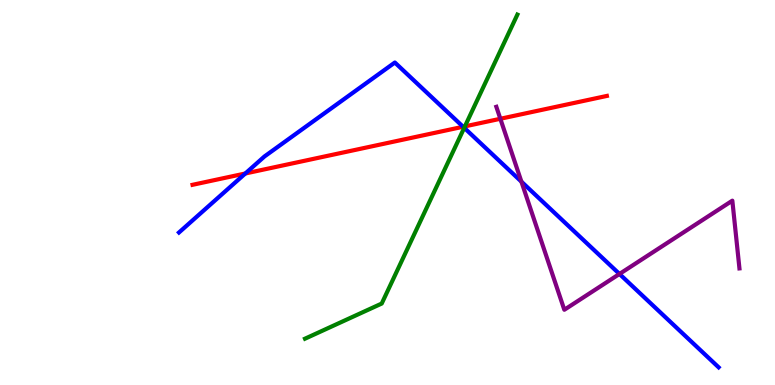[{'lines': ['blue', 'red'], 'intersections': [{'x': 3.17, 'y': 5.49}, {'x': 5.98, 'y': 6.71}]}, {'lines': ['green', 'red'], 'intersections': [{'x': 6.0, 'y': 6.72}]}, {'lines': ['purple', 'red'], 'intersections': [{'x': 6.46, 'y': 6.91}]}, {'lines': ['blue', 'green'], 'intersections': [{'x': 5.99, 'y': 6.68}]}, {'lines': ['blue', 'purple'], 'intersections': [{'x': 6.73, 'y': 5.28}, {'x': 7.99, 'y': 2.88}]}, {'lines': ['green', 'purple'], 'intersections': []}]